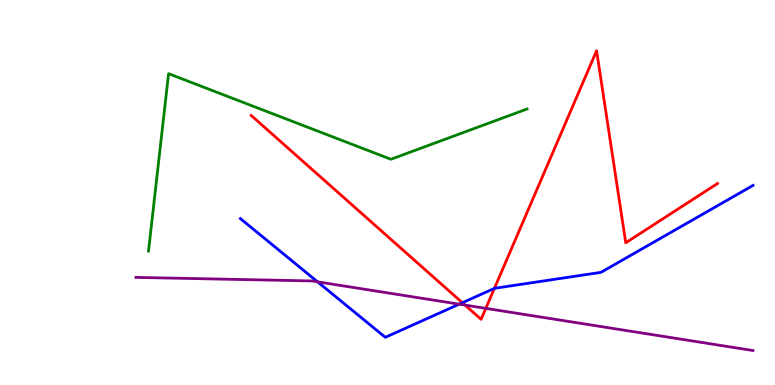[{'lines': ['blue', 'red'], 'intersections': [{'x': 5.97, 'y': 2.14}, {'x': 6.38, 'y': 2.51}]}, {'lines': ['green', 'red'], 'intersections': []}, {'lines': ['purple', 'red'], 'intersections': [{'x': 6.0, 'y': 2.08}, {'x': 6.27, 'y': 1.99}]}, {'lines': ['blue', 'green'], 'intersections': []}, {'lines': ['blue', 'purple'], 'intersections': [{'x': 4.1, 'y': 2.68}, {'x': 5.92, 'y': 2.1}]}, {'lines': ['green', 'purple'], 'intersections': []}]